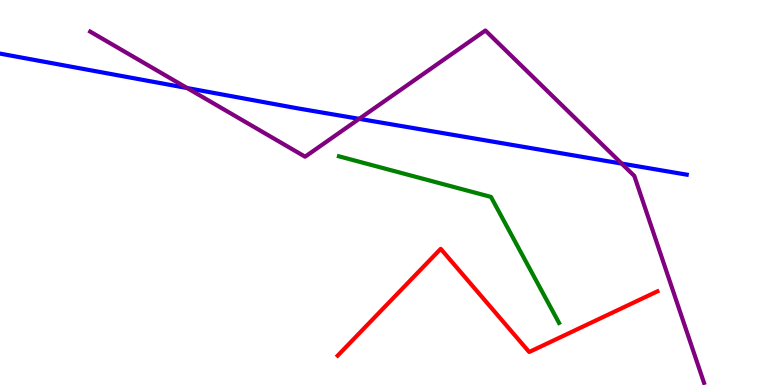[{'lines': ['blue', 'red'], 'intersections': []}, {'lines': ['green', 'red'], 'intersections': []}, {'lines': ['purple', 'red'], 'intersections': []}, {'lines': ['blue', 'green'], 'intersections': []}, {'lines': ['blue', 'purple'], 'intersections': [{'x': 2.41, 'y': 7.71}, {'x': 4.63, 'y': 6.91}, {'x': 8.02, 'y': 5.75}]}, {'lines': ['green', 'purple'], 'intersections': []}]